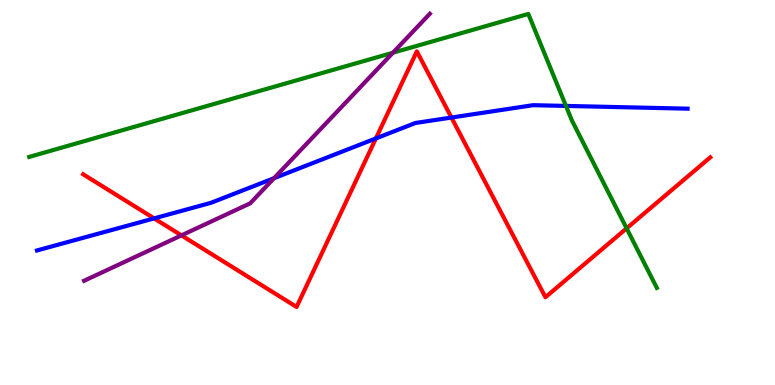[{'lines': ['blue', 'red'], 'intersections': [{'x': 1.99, 'y': 4.33}, {'x': 4.85, 'y': 6.4}, {'x': 5.83, 'y': 6.95}]}, {'lines': ['green', 'red'], 'intersections': [{'x': 8.09, 'y': 4.07}]}, {'lines': ['purple', 'red'], 'intersections': [{'x': 2.34, 'y': 3.89}]}, {'lines': ['blue', 'green'], 'intersections': [{'x': 7.3, 'y': 7.25}]}, {'lines': ['blue', 'purple'], 'intersections': [{'x': 3.54, 'y': 5.37}]}, {'lines': ['green', 'purple'], 'intersections': [{'x': 5.07, 'y': 8.63}]}]